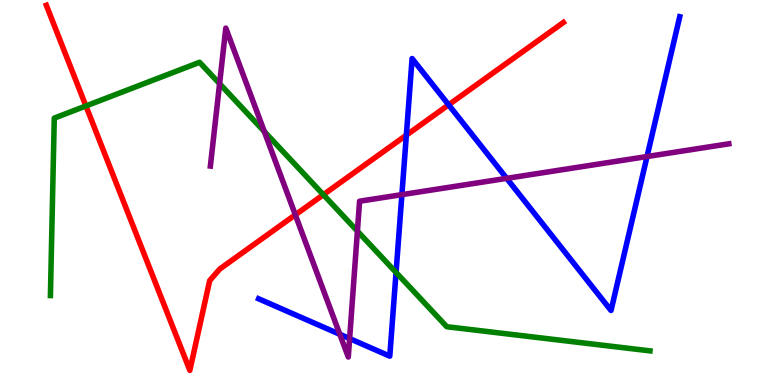[{'lines': ['blue', 'red'], 'intersections': [{'x': 5.24, 'y': 6.49}, {'x': 5.79, 'y': 7.28}]}, {'lines': ['green', 'red'], 'intersections': [{'x': 1.11, 'y': 7.25}, {'x': 4.17, 'y': 4.94}]}, {'lines': ['purple', 'red'], 'intersections': [{'x': 3.81, 'y': 4.42}]}, {'lines': ['blue', 'green'], 'intersections': [{'x': 5.11, 'y': 2.92}]}, {'lines': ['blue', 'purple'], 'intersections': [{'x': 4.38, 'y': 1.32}, {'x': 4.51, 'y': 1.21}, {'x': 5.19, 'y': 4.94}, {'x': 6.54, 'y': 5.37}, {'x': 8.35, 'y': 5.93}]}, {'lines': ['green', 'purple'], 'intersections': [{'x': 2.83, 'y': 7.83}, {'x': 3.41, 'y': 6.58}, {'x': 4.61, 'y': 4.0}]}]